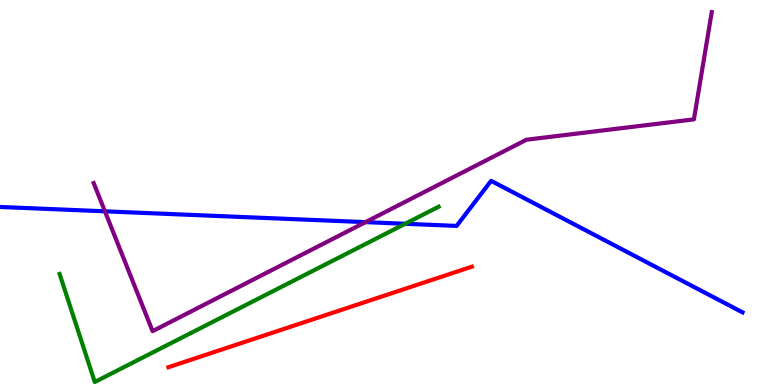[{'lines': ['blue', 'red'], 'intersections': []}, {'lines': ['green', 'red'], 'intersections': []}, {'lines': ['purple', 'red'], 'intersections': []}, {'lines': ['blue', 'green'], 'intersections': [{'x': 5.23, 'y': 4.19}]}, {'lines': ['blue', 'purple'], 'intersections': [{'x': 1.35, 'y': 4.51}, {'x': 4.72, 'y': 4.23}]}, {'lines': ['green', 'purple'], 'intersections': []}]